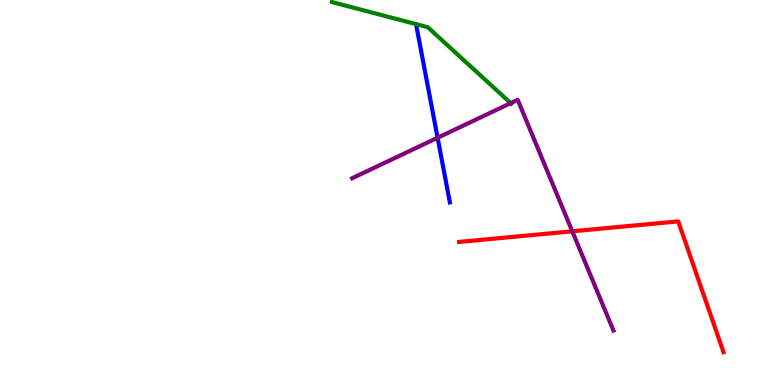[{'lines': ['blue', 'red'], 'intersections': []}, {'lines': ['green', 'red'], 'intersections': []}, {'lines': ['purple', 'red'], 'intersections': [{'x': 7.38, 'y': 3.99}]}, {'lines': ['blue', 'green'], 'intersections': []}, {'lines': ['blue', 'purple'], 'intersections': [{'x': 5.65, 'y': 6.42}]}, {'lines': ['green', 'purple'], 'intersections': [{'x': 6.59, 'y': 7.32}]}]